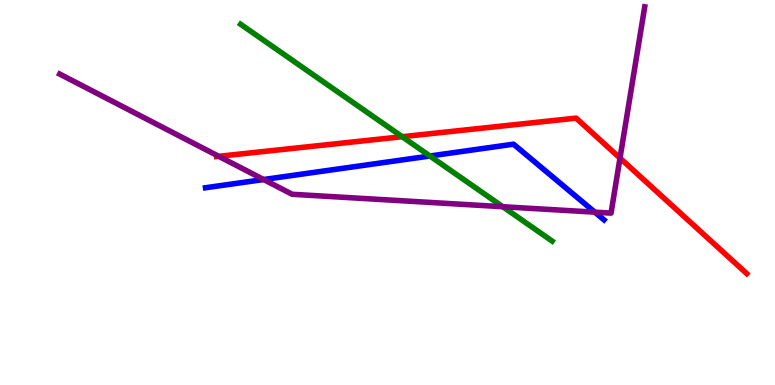[{'lines': ['blue', 'red'], 'intersections': []}, {'lines': ['green', 'red'], 'intersections': [{'x': 5.19, 'y': 6.45}]}, {'lines': ['purple', 'red'], 'intersections': [{'x': 2.82, 'y': 5.94}, {'x': 8.0, 'y': 5.89}]}, {'lines': ['blue', 'green'], 'intersections': [{'x': 5.55, 'y': 5.95}]}, {'lines': ['blue', 'purple'], 'intersections': [{'x': 3.4, 'y': 5.34}, {'x': 7.68, 'y': 4.49}]}, {'lines': ['green', 'purple'], 'intersections': [{'x': 6.49, 'y': 4.63}]}]